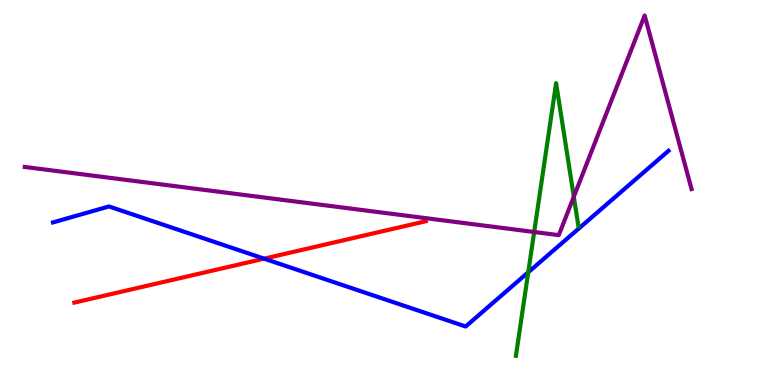[{'lines': ['blue', 'red'], 'intersections': [{'x': 3.41, 'y': 3.28}]}, {'lines': ['green', 'red'], 'intersections': []}, {'lines': ['purple', 'red'], 'intersections': []}, {'lines': ['blue', 'green'], 'intersections': [{'x': 6.82, 'y': 2.93}]}, {'lines': ['blue', 'purple'], 'intersections': []}, {'lines': ['green', 'purple'], 'intersections': [{'x': 6.89, 'y': 3.97}, {'x': 7.4, 'y': 4.89}]}]